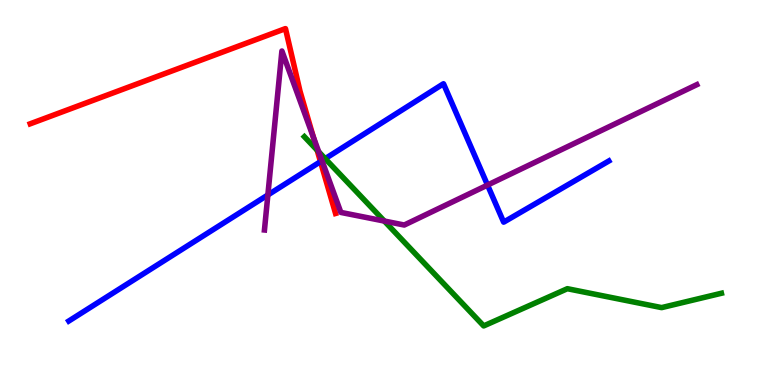[{'lines': ['blue', 'red'], 'intersections': [{'x': 4.14, 'y': 5.8}]}, {'lines': ['green', 'red'], 'intersections': [{'x': 4.09, 'y': 6.1}]}, {'lines': ['purple', 'red'], 'intersections': [{'x': 4.04, 'y': 6.44}]}, {'lines': ['blue', 'green'], 'intersections': [{'x': 4.2, 'y': 5.88}]}, {'lines': ['blue', 'purple'], 'intersections': [{'x': 3.46, 'y': 4.94}, {'x': 4.15, 'y': 5.83}, {'x': 6.29, 'y': 5.19}]}, {'lines': ['green', 'purple'], 'intersections': [{'x': 4.11, 'y': 6.06}, {'x': 4.96, 'y': 4.26}]}]